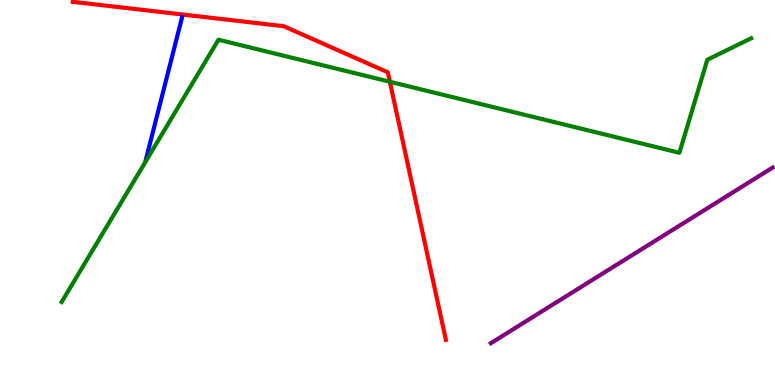[{'lines': ['blue', 'red'], 'intersections': []}, {'lines': ['green', 'red'], 'intersections': [{'x': 5.03, 'y': 7.88}]}, {'lines': ['purple', 'red'], 'intersections': []}, {'lines': ['blue', 'green'], 'intersections': []}, {'lines': ['blue', 'purple'], 'intersections': []}, {'lines': ['green', 'purple'], 'intersections': []}]